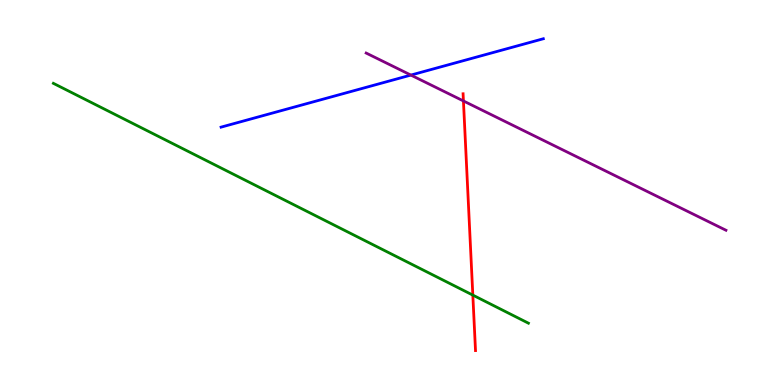[{'lines': ['blue', 'red'], 'intersections': []}, {'lines': ['green', 'red'], 'intersections': [{'x': 6.1, 'y': 2.33}]}, {'lines': ['purple', 'red'], 'intersections': [{'x': 5.98, 'y': 7.38}]}, {'lines': ['blue', 'green'], 'intersections': []}, {'lines': ['blue', 'purple'], 'intersections': [{'x': 5.3, 'y': 8.05}]}, {'lines': ['green', 'purple'], 'intersections': []}]